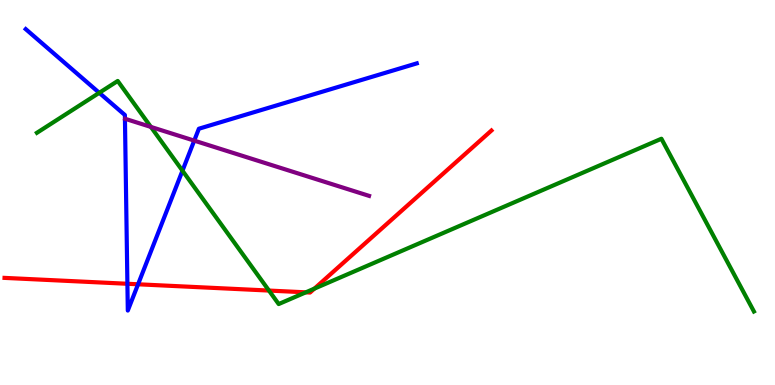[{'lines': ['blue', 'red'], 'intersections': [{'x': 1.64, 'y': 2.63}, {'x': 1.78, 'y': 2.62}]}, {'lines': ['green', 'red'], 'intersections': [{'x': 3.47, 'y': 2.45}, {'x': 3.95, 'y': 2.41}, {'x': 4.06, 'y': 2.5}]}, {'lines': ['purple', 'red'], 'intersections': []}, {'lines': ['blue', 'green'], 'intersections': [{'x': 1.28, 'y': 7.59}, {'x': 2.35, 'y': 5.57}]}, {'lines': ['blue', 'purple'], 'intersections': [{'x': 2.51, 'y': 6.35}]}, {'lines': ['green', 'purple'], 'intersections': [{'x': 1.95, 'y': 6.7}]}]